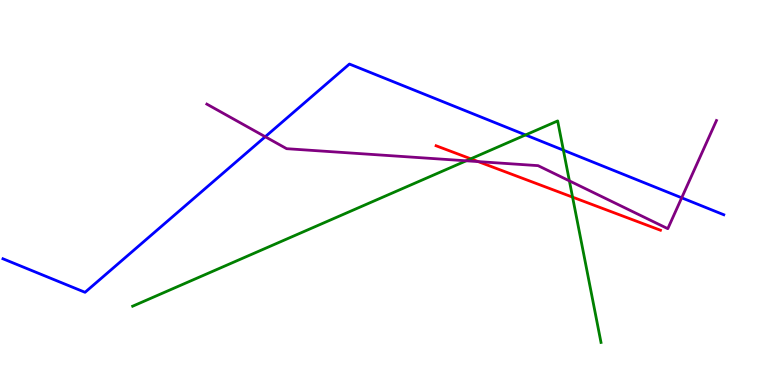[{'lines': ['blue', 'red'], 'intersections': []}, {'lines': ['green', 'red'], 'intersections': [{'x': 6.07, 'y': 5.87}, {'x': 7.39, 'y': 4.88}]}, {'lines': ['purple', 'red'], 'intersections': [{'x': 6.17, 'y': 5.8}]}, {'lines': ['blue', 'green'], 'intersections': [{'x': 6.78, 'y': 6.5}, {'x': 7.27, 'y': 6.1}]}, {'lines': ['blue', 'purple'], 'intersections': [{'x': 3.42, 'y': 6.45}, {'x': 8.8, 'y': 4.86}]}, {'lines': ['green', 'purple'], 'intersections': [{'x': 6.02, 'y': 5.82}, {'x': 7.35, 'y': 5.3}]}]